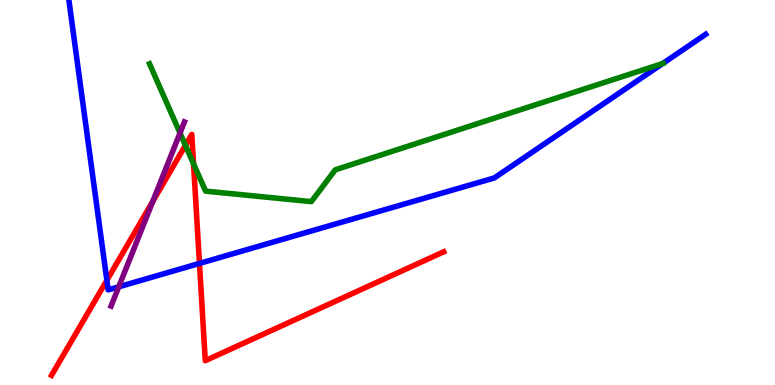[{'lines': ['blue', 'red'], 'intersections': [{'x': 1.38, 'y': 2.72}, {'x': 2.57, 'y': 3.16}]}, {'lines': ['green', 'red'], 'intersections': [{'x': 2.39, 'y': 6.23}, {'x': 2.5, 'y': 5.75}]}, {'lines': ['purple', 'red'], 'intersections': [{'x': 1.97, 'y': 4.77}]}, {'lines': ['blue', 'green'], 'intersections': [{'x': 8.55, 'y': 8.35}]}, {'lines': ['blue', 'purple'], 'intersections': [{'x': 1.53, 'y': 2.55}]}, {'lines': ['green', 'purple'], 'intersections': [{'x': 2.32, 'y': 6.54}]}]